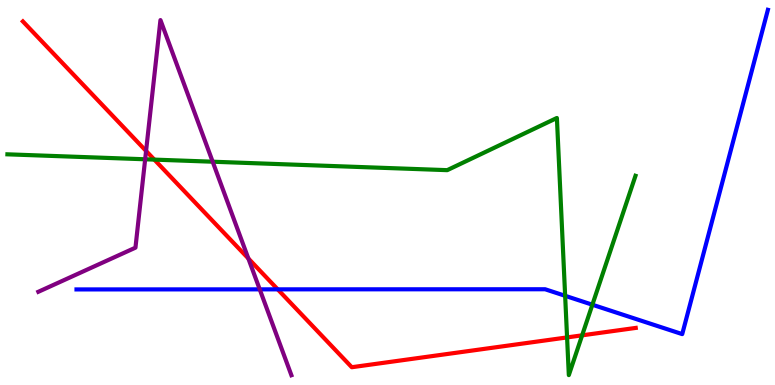[{'lines': ['blue', 'red'], 'intersections': [{'x': 3.58, 'y': 2.48}]}, {'lines': ['green', 'red'], 'intersections': [{'x': 1.99, 'y': 5.85}, {'x': 7.32, 'y': 1.24}, {'x': 7.51, 'y': 1.29}]}, {'lines': ['purple', 'red'], 'intersections': [{'x': 1.88, 'y': 6.08}, {'x': 3.2, 'y': 3.29}]}, {'lines': ['blue', 'green'], 'intersections': [{'x': 7.29, 'y': 2.32}, {'x': 7.64, 'y': 2.09}]}, {'lines': ['blue', 'purple'], 'intersections': [{'x': 3.35, 'y': 2.48}]}, {'lines': ['green', 'purple'], 'intersections': [{'x': 1.87, 'y': 5.86}, {'x': 2.74, 'y': 5.8}]}]